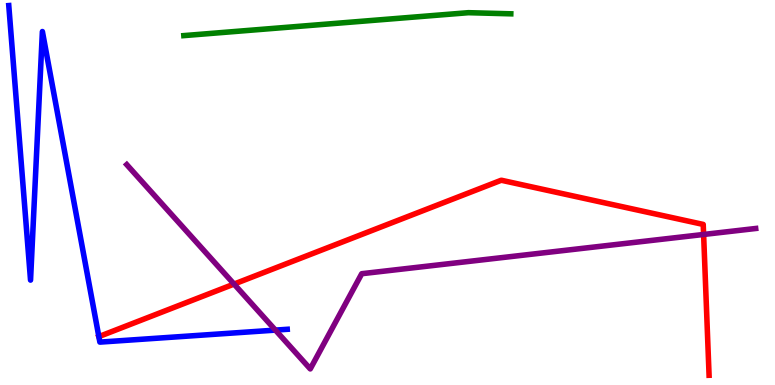[{'lines': ['blue', 'red'], 'intersections': [{'x': 1.28, 'y': 1.26}]}, {'lines': ['green', 'red'], 'intersections': []}, {'lines': ['purple', 'red'], 'intersections': [{'x': 3.02, 'y': 2.62}, {'x': 9.08, 'y': 3.91}]}, {'lines': ['blue', 'green'], 'intersections': []}, {'lines': ['blue', 'purple'], 'intersections': [{'x': 3.55, 'y': 1.43}]}, {'lines': ['green', 'purple'], 'intersections': []}]